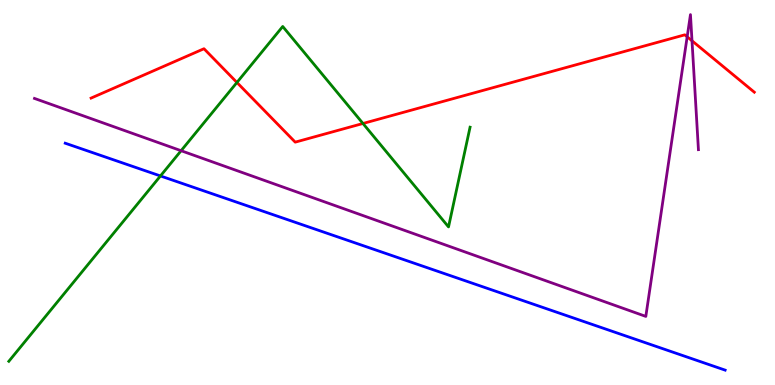[{'lines': ['blue', 'red'], 'intersections': []}, {'lines': ['green', 'red'], 'intersections': [{'x': 3.06, 'y': 7.86}, {'x': 4.68, 'y': 6.79}]}, {'lines': ['purple', 'red'], 'intersections': [{'x': 8.87, 'y': 9.04}, {'x': 8.93, 'y': 8.94}]}, {'lines': ['blue', 'green'], 'intersections': [{'x': 2.07, 'y': 5.43}]}, {'lines': ['blue', 'purple'], 'intersections': []}, {'lines': ['green', 'purple'], 'intersections': [{'x': 2.34, 'y': 6.09}]}]